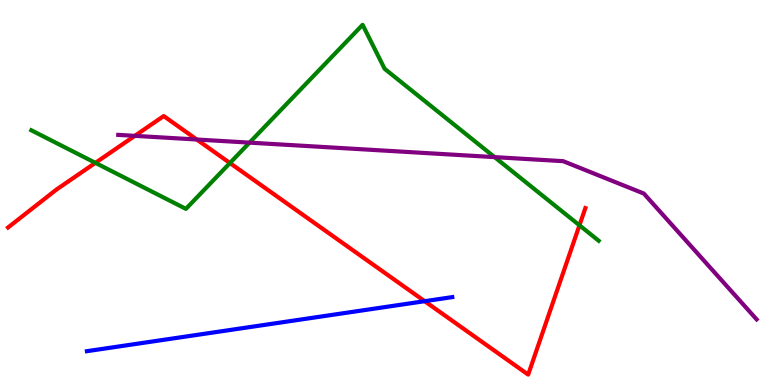[{'lines': ['blue', 'red'], 'intersections': [{'x': 5.48, 'y': 2.18}]}, {'lines': ['green', 'red'], 'intersections': [{'x': 1.23, 'y': 5.77}, {'x': 2.97, 'y': 5.77}, {'x': 7.48, 'y': 4.15}]}, {'lines': ['purple', 'red'], 'intersections': [{'x': 1.74, 'y': 6.47}, {'x': 2.54, 'y': 6.38}]}, {'lines': ['blue', 'green'], 'intersections': []}, {'lines': ['blue', 'purple'], 'intersections': []}, {'lines': ['green', 'purple'], 'intersections': [{'x': 3.22, 'y': 6.3}, {'x': 6.38, 'y': 5.92}]}]